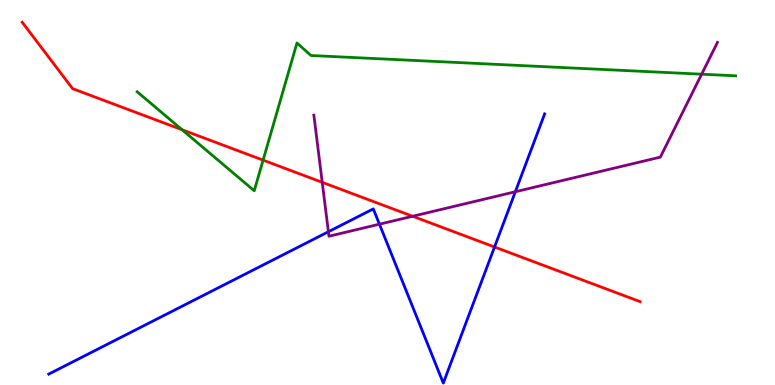[{'lines': ['blue', 'red'], 'intersections': [{'x': 6.38, 'y': 3.58}]}, {'lines': ['green', 'red'], 'intersections': [{'x': 2.35, 'y': 6.63}, {'x': 3.39, 'y': 5.84}]}, {'lines': ['purple', 'red'], 'intersections': [{'x': 4.16, 'y': 5.26}, {'x': 5.32, 'y': 4.38}]}, {'lines': ['blue', 'green'], 'intersections': []}, {'lines': ['blue', 'purple'], 'intersections': [{'x': 4.24, 'y': 3.98}, {'x': 4.9, 'y': 4.18}, {'x': 6.65, 'y': 5.02}]}, {'lines': ['green', 'purple'], 'intersections': [{'x': 9.05, 'y': 8.07}]}]